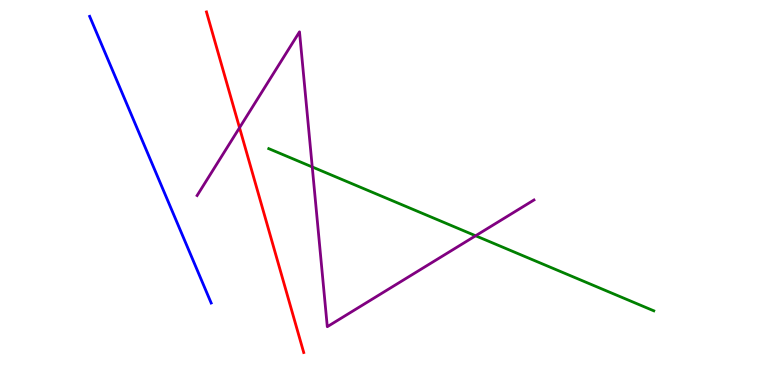[{'lines': ['blue', 'red'], 'intersections': []}, {'lines': ['green', 'red'], 'intersections': []}, {'lines': ['purple', 'red'], 'intersections': [{'x': 3.09, 'y': 6.68}]}, {'lines': ['blue', 'green'], 'intersections': []}, {'lines': ['blue', 'purple'], 'intersections': []}, {'lines': ['green', 'purple'], 'intersections': [{'x': 4.03, 'y': 5.66}, {'x': 6.14, 'y': 3.88}]}]